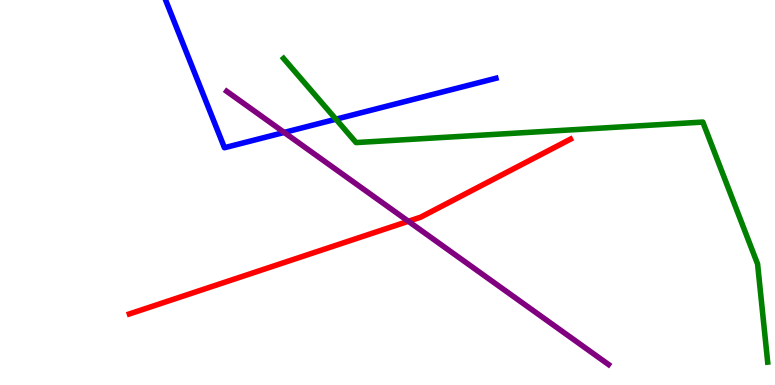[{'lines': ['blue', 'red'], 'intersections': []}, {'lines': ['green', 'red'], 'intersections': []}, {'lines': ['purple', 'red'], 'intersections': [{'x': 5.27, 'y': 4.25}]}, {'lines': ['blue', 'green'], 'intersections': [{'x': 4.33, 'y': 6.9}]}, {'lines': ['blue', 'purple'], 'intersections': [{'x': 3.67, 'y': 6.56}]}, {'lines': ['green', 'purple'], 'intersections': []}]